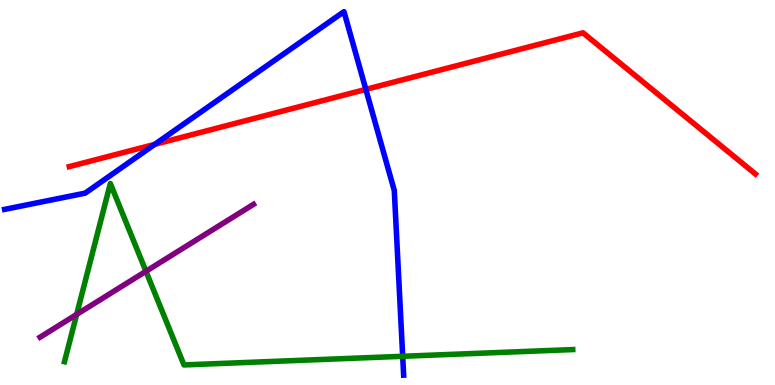[{'lines': ['blue', 'red'], 'intersections': [{'x': 2.0, 'y': 6.25}, {'x': 4.72, 'y': 7.68}]}, {'lines': ['green', 'red'], 'intersections': []}, {'lines': ['purple', 'red'], 'intersections': []}, {'lines': ['blue', 'green'], 'intersections': [{'x': 5.2, 'y': 0.746}]}, {'lines': ['blue', 'purple'], 'intersections': []}, {'lines': ['green', 'purple'], 'intersections': [{'x': 0.989, 'y': 1.83}, {'x': 1.88, 'y': 2.95}]}]